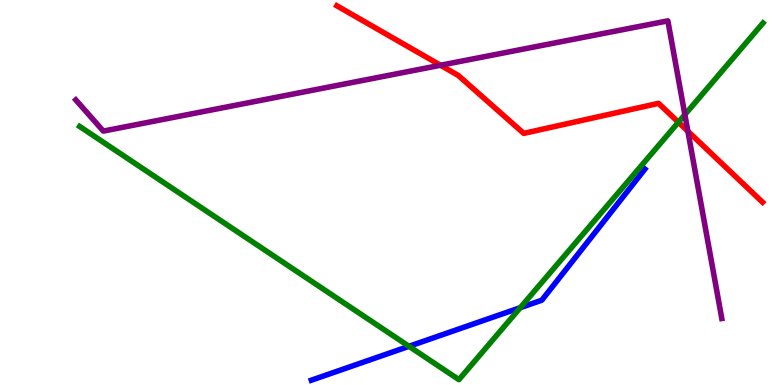[{'lines': ['blue', 'red'], 'intersections': []}, {'lines': ['green', 'red'], 'intersections': [{'x': 8.75, 'y': 6.82}]}, {'lines': ['purple', 'red'], 'intersections': [{'x': 5.68, 'y': 8.31}, {'x': 8.88, 'y': 6.59}]}, {'lines': ['blue', 'green'], 'intersections': [{'x': 5.28, 'y': 1.0}, {'x': 6.71, 'y': 2.01}]}, {'lines': ['blue', 'purple'], 'intersections': []}, {'lines': ['green', 'purple'], 'intersections': [{'x': 8.84, 'y': 7.02}]}]